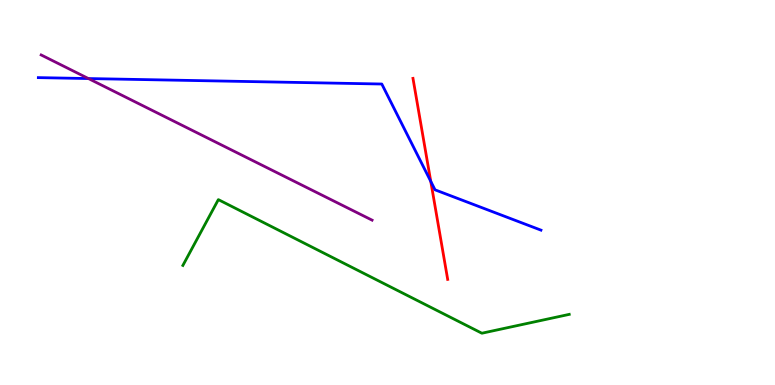[{'lines': ['blue', 'red'], 'intersections': [{'x': 5.56, 'y': 5.29}]}, {'lines': ['green', 'red'], 'intersections': []}, {'lines': ['purple', 'red'], 'intersections': []}, {'lines': ['blue', 'green'], 'intersections': []}, {'lines': ['blue', 'purple'], 'intersections': [{'x': 1.14, 'y': 7.96}]}, {'lines': ['green', 'purple'], 'intersections': []}]